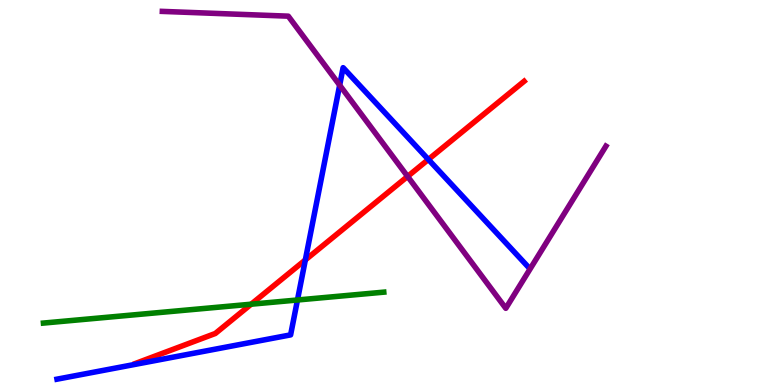[{'lines': ['blue', 'red'], 'intersections': [{'x': 3.94, 'y': 3.25}, {'x': 5.53, 'y': 5.86}]}, {'lines': ['green', 'red'], 'intersections': [{'x': 3.24, 'y': 2.1}]}, {'lines': ['purple', 'red'], 'intersections': [{'x': 5.26, 'y': 5.42}]}, {'lines': ['blue', 'green'], 'intersections': [{'x': 3.84, 'y': 2.21}]}, {'lines': ['blue', 'purple'], 'intersections': [{'x': 4.38, 'y': 7.79}]}, {'lines': ['green', 'purple'], 'intersections': []}]